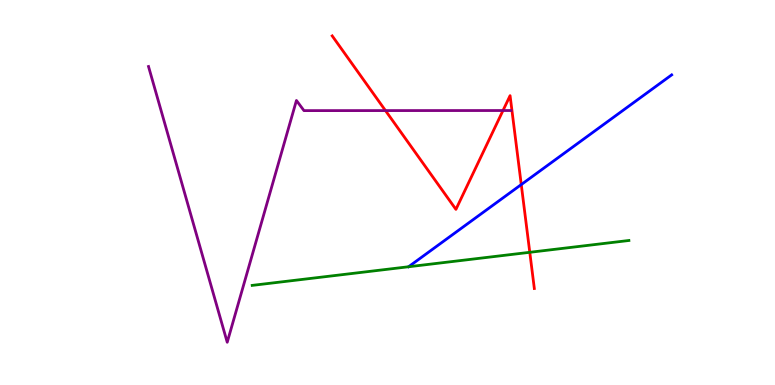[{'lines': ['blue', 'red'], 'intersections': [{'x': 6.73, 'y': 5.21}]}, {'lines': ['green', 'red'], 'intersections': [{'x': 6.84, 'y': 3.45}]}, {'lines': ['purple', 'red'], 'intersections': [{'x': 4.97, 'y': 7.13}, {'x': 6.49, 'y': 7.13}]}, {'lines': ['blue', 'green'], 'intersections': []}, {'lines': ['blue', 'purple'], 'intersections': []}, {'lines': ['green', 'purple'], 'intersections': []}]